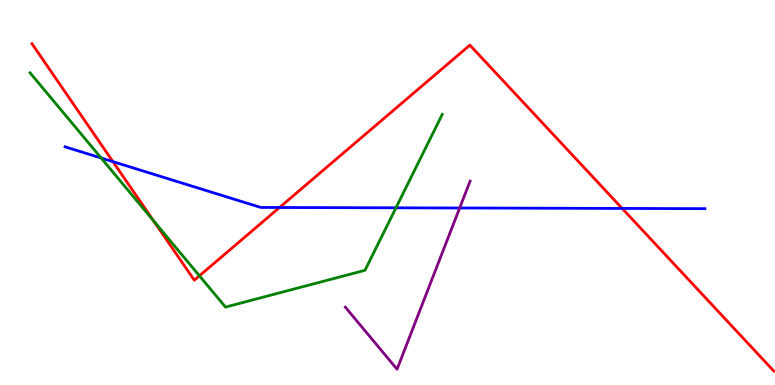[{'lines': ['blue', 'red'], 'intersections': [{'x': 1.46, 'y': 5.8}, {'x': 3.61, 'y': 4.61}, {'x': 8.03, 'y': 4.59}]}, {'lines': ['green', 'red'], 'intersections': [{'x': 1.98, 'y': 4.27}, {'x': 2.57, 'y': 2.84}]}, {'lines': ['purple', 'red'], 'intersections': []}, {'lines': ['blue', 'green'], 'intersections': [{'x': 1.31, 'y': 5.9}, {'x': 5.11, 'y': 4.6}]}, {'lines': ['blue', 'purple'], 'intersections': [{'x': 5.93, 'y': 4.6}]}, {'lines': ['green', 'purple'], 'intersections': []}]